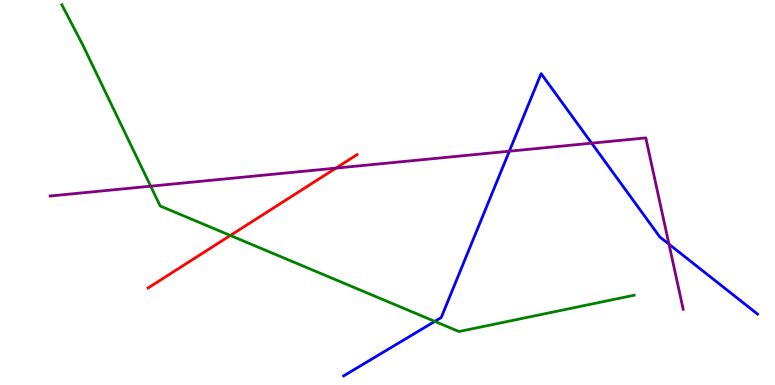[{'lines': ['blue', 'red'], 'intersections': []}, {'lines': ['green', 'red'], 'intersections': [{'x': 2.97, 'y': 3.88}]}, {'lines': ['purple', 'red'], 'intersections': [{'x': 4.33, 'y': 5.63}]}, {'lines': ['blue', 'green'], 'intersections': [{'x': 5.61, 'y': 1.65}]}, {'lines': ['blue', 'purple'], 'intersections': [{'x': 6.57, 'y': 6.07}, {'x': 7.63, 'y': 6.28}, {'x': 8.63, 'y': 3.66}]}, {'lines': ['green', 'purple'], 'intersections': [{'x': 1.94, 'y': 5.16}]}]